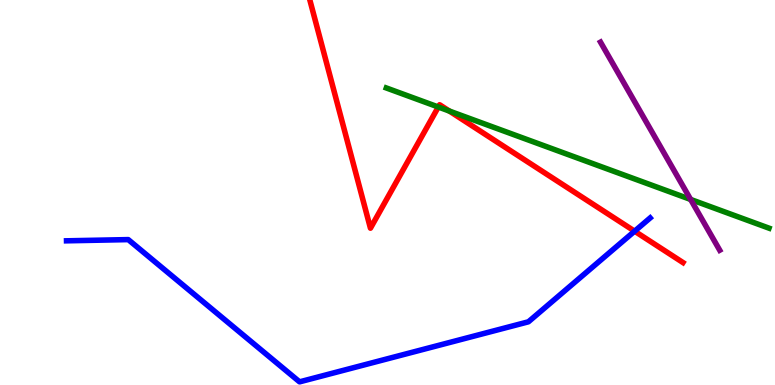[{'lines': ['blue', 'red'], 'intersections': [{'x': 8.19, 'y': 4.0}]}, {'lines': ['green', 'red'], 'intersections': [{'x': 5.66, 'y': 7.22}, {'x': 5.8, 'y': 7.12}]}, {'lines': ['purple', 'red'], 'intersections': []}, {'lines': ['blue', 'green'], 'intersections': []}, {'lines': ['blue', 'purple'], 'intersections': []}, {'lines': ['green', 'purple'], 'intersections': [{'x': 8.91, 'y': 4.82}]}]